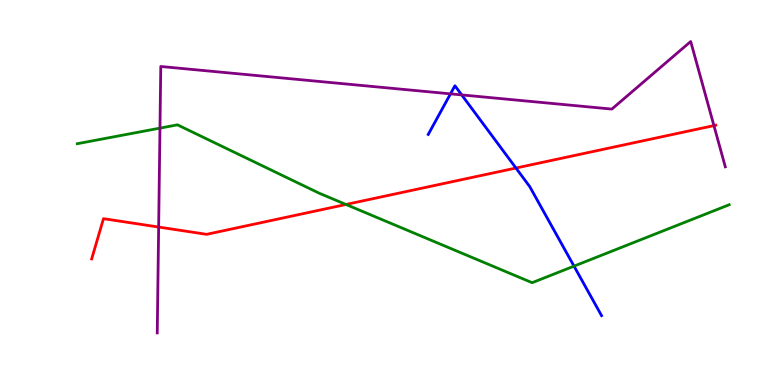[{'lines': ['blue', 'red'], 'intersections': [{'x': 6.66, 'y': 5.64}]}, {'lines': ['green', 'red'], 'intersections': [{'x': 4.46, 'y': 4.69}]}, {'lines': ['purple', 'red'], 'intersections': [{'x': 2.05, 'y': 4.1}, {'x': 9.21, 'y': 6.74}]}, {'lines': ['blue', 'green'], 'intersections': [{'x': 7.41, 'y': 3.09}]}, {'lines': ['blue', 'purple'], 'intersections': [{'x': 5.81, 'y': 7.56}, {'x': 5.96, 'y': 7.53}]}, {'lines': ['green', 'purple'], 'intersections': [{'x': 2.06, 'y': 6.67}]}]